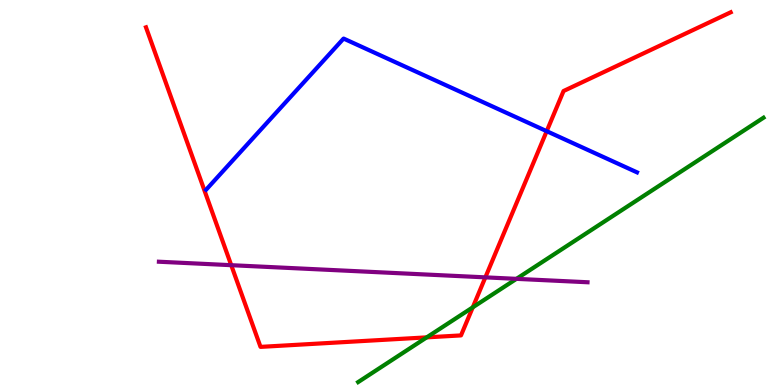[{'lines': ['blue', 'red'], 'intersections': [{'x': 7.05, 'y': 6.59}]}, {'lines': ['green', 'red'], 'intersections': [{'x': 5.51, 'y': 1.24}, {'x': 6.1, 'y': 2.02}]}, {'lines': ['purple', 'red'], 'intersections': [{'x': 2.98, 'y': 3.11}, {'x': 6.26, 'y': 2.8}]}, {'lines': ['blue', 'green'], 'intersections': []}, {'lines': ['blue', 'purple'], 'intersections': []}, {'lines': ['green', 'purple'], 'intersections': [{'x': 6.66, 'y': 2.76}]}]